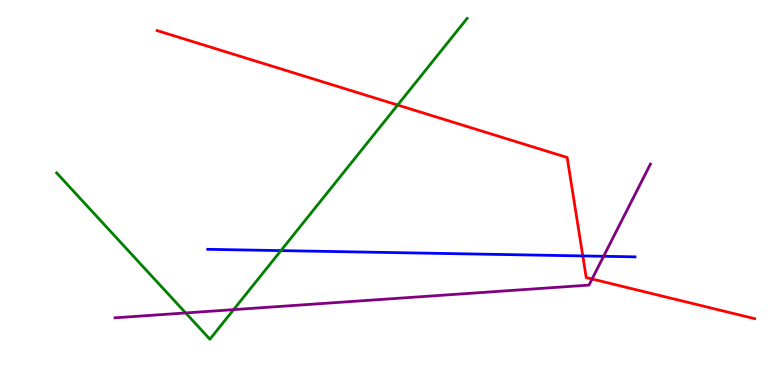[{'lines': ['blue', 'red'], 'intersections': [{'x': 7.52, 'y': 3.35}]}, {'lines': ['green', 'red'], 'intersections': [{'x': 5.13, 'y': 7.27}]}, {'lines': ['purple', 'red'], 'intersections': [{'x': 7.64, 'y': 2.75}]}, {'lines': ['blue', 'green'], 'intersections': [{'x': 3.62, 'y': 3.49}]}, {'lines': ['blue', 'purple'], 'intersections': [{'x': 7.79, 'y': 3.34}]}, {'lines': ['green', 'purple'], 'intersections': [{'x': 2.4, 'y': 1.87}, {'x': 3.01, 'y': 1.96}]}]